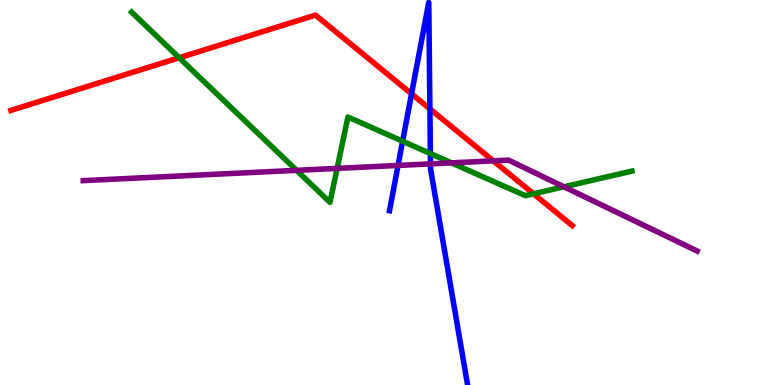[{'lines': ['blue', 'red'], 'intersections': [{'x': 5.31, 'y': 7.56}, {'x': 5.55, 'y': 7.17}]}, {'lines': ['green', 'red'], 'intersections': [{'x': 2.31, 'y': 8.5}, {'x': 6.88, 'y': 4.97}]}, {'lines': ['purple', 'red'], 'intersections': [{'x': 6.37, 'y': 5.82}]}, {'lines': ['blue', 'green'], 'intersections': [{'x': 5.19, 'y': 6.33}, {'x': 5.55, 'y': 6.01}]}, {'lines': ['blue', 'purple'], 'intersections': [{'x': 5.14, 'y': 5.7}, {'x': 5.55, 'y': 5.74}]}, {'lines': ['green', 'purple'], 'intersections': [{'x': 3.83, 'y': 5.58}, {'x': 4.35, 'y': 5.63}, {'x': 5.83, 'y': 5.77}, {'x': 7.28, 'y': 5.15}]}]